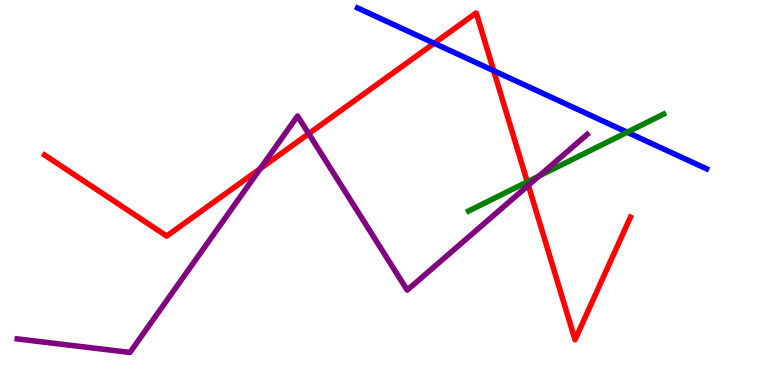[{'lines': ['blue', 'red'], 'intersections': [{'x': 5.6, 'y': 8.88}, {'x': 6.37, 'y': 8.16}]}, {'lines': ['green', 'red'], 'intersections': [{'x': 6.8, 'y': 5.28}]}, {'lines': ['purple', 'red'], 'intersections': [{'x': 3.36, 'y': 5.62}, {'x': 3.98, 'y': 6.53}, {'x': 6.82, 'y': 5.19}]}, {'lines': ['blue', 'green'], 'intersections': [{'x': 8.09, 'y': 6.57}]}, {'lines': ['blue', 'purple'], 'intersections': []}, {'lines': ['green', 'purple'], 'intersections': [{'x': 6.96, 'y': 5.43}]}]